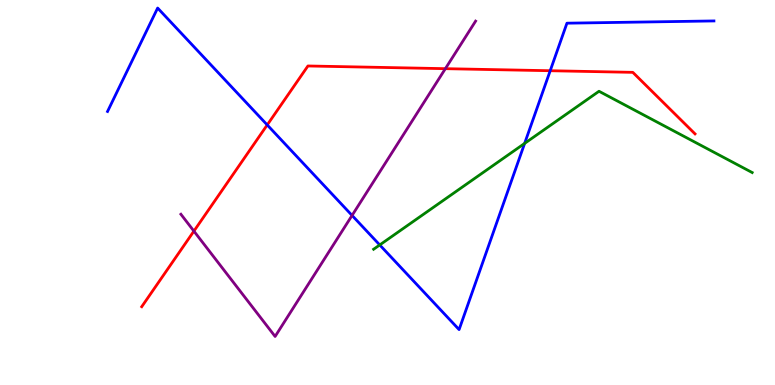[{'lines': ['blue', 'red'], 'intersections': [{'x': 3.45, 'y': 6.75}, {'x': 7.1, 'y': 8.16}]}, {'lines': ['green', 'red'], 'intersections': []}, {'lines': ['purple', 'red'], 'intersections': [{'x': 2.5, 'y': 4.0}, {'x': 5.75, 'y': 8.22}]}, {'lines': ['blue', 'green'], 'intersections': [{'x': 4.9, 'y': 3.64}, {'x': 6.77, 'y': 6.28}]}, {'lines': ['blue', 'purple'], 'intersections': [{'x': 4.54, 'y': 4.4}]}, {'lines': ['green', 'purple'], 'intersections': []}]